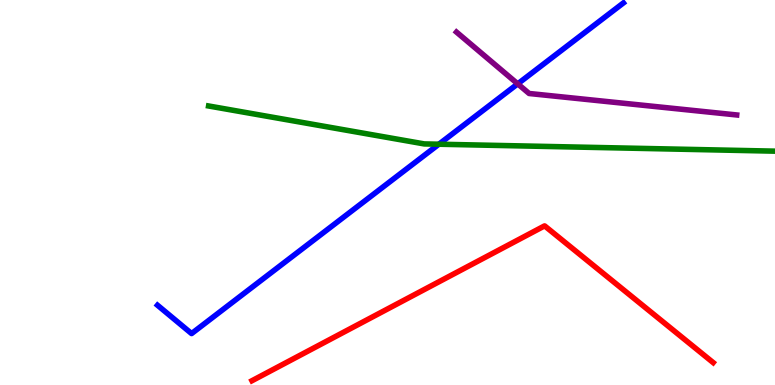[{'lines': ['blue', 'red'], 'intersections': []}, {'lines': ['green', 'red'], 'intersections': []}, {'lines': ['purple', 'red'], 'intersections': []}, {'lines': ['blue', 'green'], 'intersections': [{'x': 5.66, 'y': 6.25}]}, {'lines': ['blue', 'purple'], 'intersections': [{'x': 6.68, 'y': 7.82}]}, {'lines': ['green', 'purple'], 'intersections': []}]